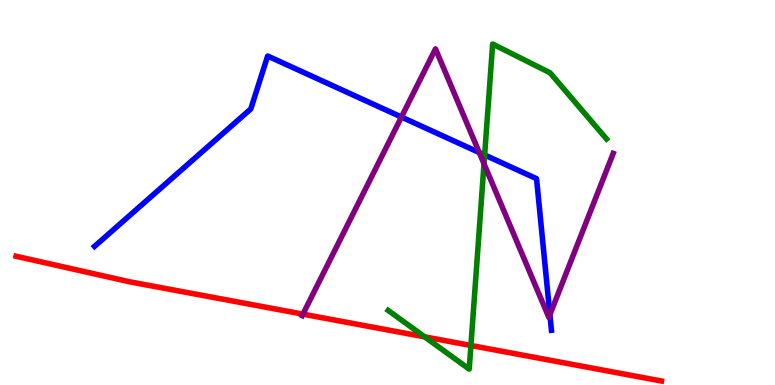[{'lines': ['blue', 'red'], 'intersections': []}, {'lines': ['green', 'red'], 'intersections': [{'x': 5.48, 'y': 1.25}, {'x': 6.08, 'y': 1.03}]}, {'lines': ['purple', 'red'], 'intersections': [{'x': 3.91, 'y': 1.84}]}, {'lines': ['blue', 'green'], 'intersections': [{'x': 6.25, 'y': 5.97}]}, {'lines': ['blue', 'purple'], 'intersections': [{'x': 5.18, 'y': 6.96}, {'x': 6.18, 'y': 6.04}, {'x': 7.1, 'y': 1.83}]}, {'lines': ['green', 'purple'], 'intersections': [{'x': 6.25, 'y': 5.75}]}]